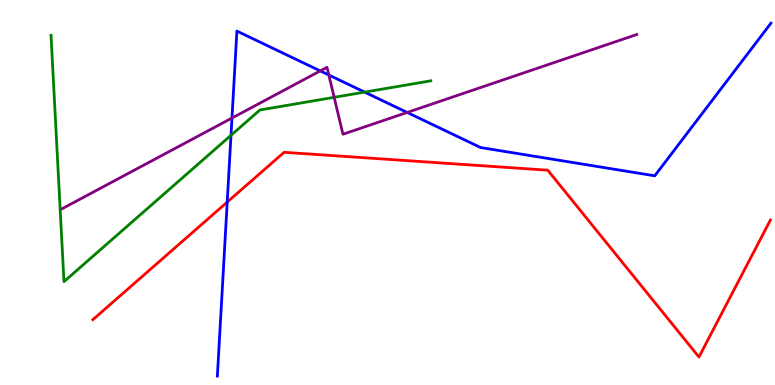[{'lines': ['blue', 'red'], 'intersections': [{'x': 2.93, 'y': 4.75}]}, {'lines': ['green', 'red'], 'intersections': []}, {'lines': ['purple', 'red'], 'intersections': []}, {'lines': ['blue', 'green'], 'intersections': [{'x': 2.98, 'y': 6.49}, {'x': 4.7, 'y': 7.61}]}, {'lines': ['blue', 'purple'], 'intersections': [{'x': 2.99, 'y': 6.93}, {'x': 4.13, 'y': 8.16}, {'x': 4.24, 'y': 8.05}, {'x': 5.25, 'y': 7.08}]}, {'lines': ['green', 'purple'], 'intersections': [{'x': 4.31, 'y': 7.47}]}]